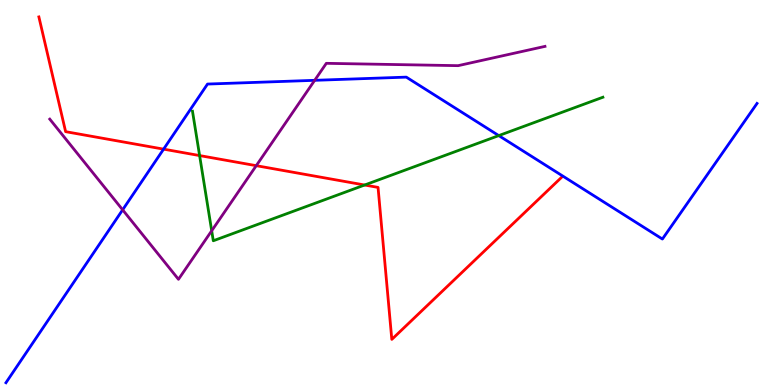[{'lines': ['blue', 'red'], 'intersections': [{'x': 2.11, 'y': 6.13}]}, {'lines': ['green', 'red'], 'intersections': [{'x': 2.58, 'y': 5.96}, {'x': 4.7, 'y': 5.19}]}, {'lines': ['purple', 'red'], 'intersections': [{'x': 3.31, 'y': 5.7}]}, {'lines': ['blue', 'green'], 'intersections': [{'x': 6.44, 'y': 6.48}]}, {'lines': ['blue', 'purple'], 'intersections': [{'x': 1.58, 'y': 4.55}, {'x': 4.06, 'y': 7.91}]}, {'lines': ['green', 'purple'], 'intersections': [{'x': 2.73, 'y': 4.01}]}]